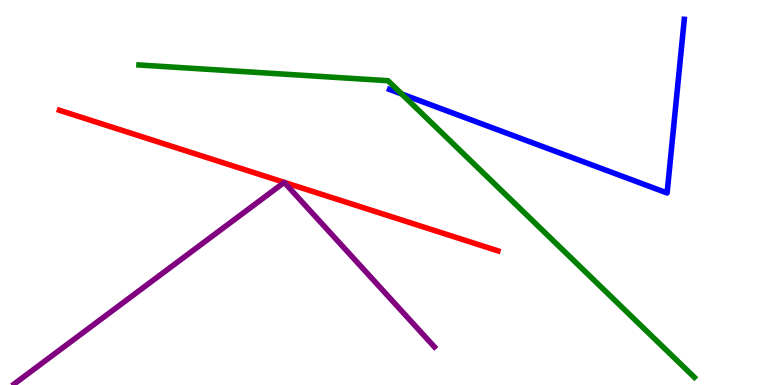[{'lines': ['blue', 'red'], 'intersections': []}, {'lines': ['green', 'red'], 'intersections': []}, {'lines': ['purple', 'red'], 'intersections': []}, {'lines': ['blue', 'green'], 'intersections': [{'x': 5.18, 'y': 7.56}]}, {'lines': ['blue', 'purple'], 'intersections': []}, {'lines': ['green', 'purple'], 'intersections': []}]